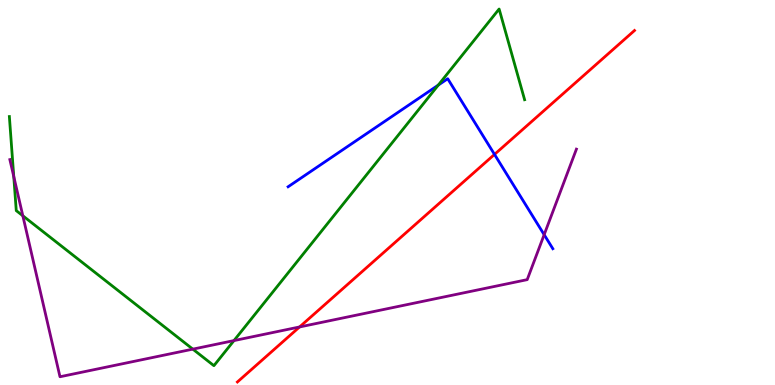[{'lines': ['blue', 'red'], 'intersections': [{'x': 6.38, 'y': 5.99}]}, {'lines': ['green', 'red'], 'intersections': []}, {'lines': ['purple', 'red'], 'intersections': [{'x': 3.87, 'y': 1.51}]}, {'lines': ['blue', 'green'], 'intersections': [{'x': 5.66, 'y': 7.79}]}, {'lines': ['blue', 'purple'], 'intersections': [{'x': 7.02, 'y': 3.9}]}, {'lines': ['green', 'purple'], 'intersections': [{'x': 0.178, 'y': 5.42}, {'x': 0.295, 'y': 4.4}, {'x': 2.49, 'y': 0.931}, {'x': 3.02, 'y': 1.15}]}]